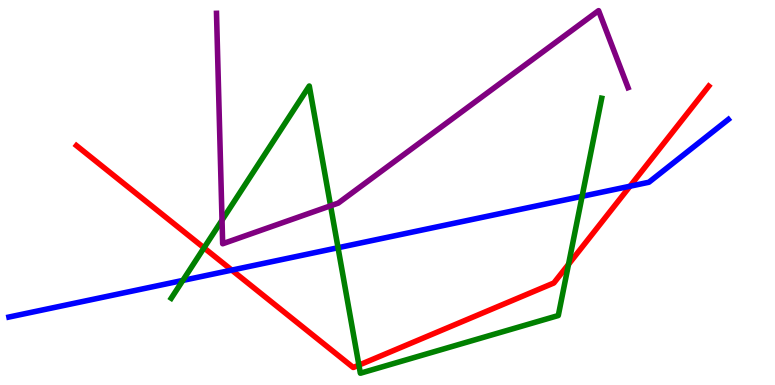[{'lines': ['blue', 'red'], 'intersections': [{'x': 2.99, 'y': 2.98}, {'x': 8.13, 'y': 5.16}]}, {'lines': ['green', 'red'], 'intersections': [{'x': 2.63, 'y': 3.56}, {'x': 4.63, 'y': 0.516}, {'x': 7.34, 'y': 3.13}]}, {'lines': ['purple', 'red'], 'intersections': []}, {'lines': ['blue', 'green'], 'intersections': [{'x': 2.36, 'y': 2.72}, {'x': 4.36, 'y': 3.57}, {'x': 7.51, 'y': 4.9}]}, {'lines': ['blue', 'purple'], 'intersections': []}, {'lines': ['green', 'purple'], 'intersections': [{'x': 2.86, 'y': 4.28}, {'x': 4.27, 'y': 4.65}]}]